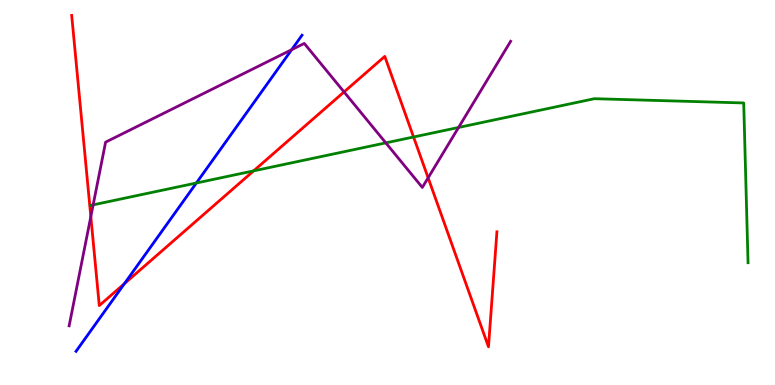[{'lines': ['blue', 'red'], 'intersections': [{'x': 1.61, 'y': 2.63}]}, {'lines': ['green', 'red'], 'intersections': [{'x': 3.27, 'y': 5.56}, {'x': 5.34, 'y': 6.44}]}, {'lines': ['purple', 'red'], 'intersections': [{'x': 1.17, 'y': 4.37}, {'x': 4.44, 'y': 7.61}, {'x': 5.52, 'y': 5.38}]}, {'lines': ['blue', 'green'], 'intersections': [{'x': 2.53, 'y': 5.25}]}, {'lines': ['blue', 'purple'], 'intersections': [{'x': 3.76, 'y': 8.71}]}, {'lines': ['green', 'purple'], 'intersections': [{'x': 1.2, 'y': 4.68}, {'x': 4.98, 'y': 6.29}, {'x': 5.92, 'y': 6.69}]}]